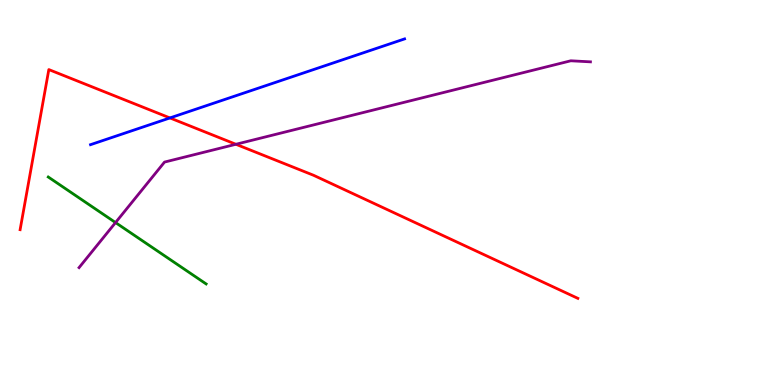[{'lines': ['blue', 'red'], 'intersections': [{'x': 2.19, 'y': 6.94}]}, {'lines': ['green', 'red'], 'intersections': []}, {'lines': ['purple', 'red'], 'intersections': [{'x': 3.04, 'y': 6.25}]}, {'lines': ['blue', 'green'], 'intersections': []}, {'lines': ['blue', 'purple'], 'intersections': []}, {'lines': ['green', 'purple'], 'intersections': [{'x': 1.49, 'y': 4.22}]}]